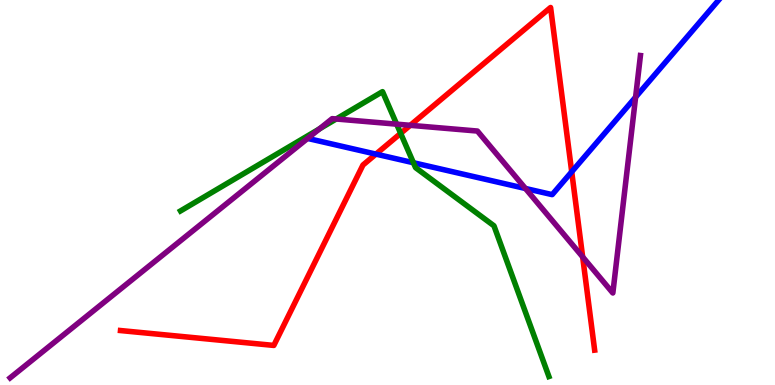[{'lines': ['blue', 'red'], 'intersections': [{'x': 4.85, 'y': 6.0}, {'x': 7.38, 'y': 5.54}]}, {'lines': ['green', 'red'], 'intersections': [{'x': 5.17, 'y': 6.54}]}, {'lines': ['purple', 'red'], 'intersections': [{'x': 5.29, 'y': 6.75}, {'x': 7.52, 'y': 3.33}]}, {'lines': ['blue', 'green'], 'intersections': [{'x': 5.33, 'y': 5.77}]}, {'lines': ['blue', 'purple'], 'intersections': [{'x': 6.78, 'y': 5.1}, {'x': 8.2, 'y': 7.48}]}, {'lines': ['green', 'purple'], 'intersections': [{'x': 4.12, 'y': 6.65}, {'x': 4.34, 'y': 6.91}, {'x': 5.12, 'y': 6.78}]}]